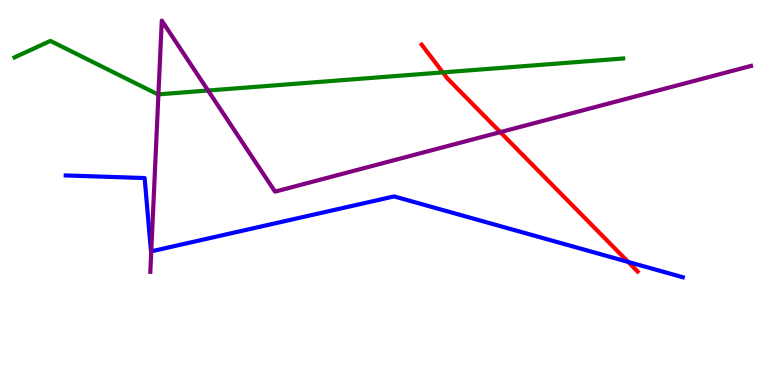[{'lines': ['blue', 'red'], 'intersections': [{'x': 8.11, 'y': 3.2}]}, {'lines': ['green', 'red'], 'intersections': [{'x': 5.71, 'y': 8.12}]}, {'lines': ['purple', 'red'], 'intersections': [{'x': 6.46, 'y': 6.57}]}, {'lines': ['blue', 'green'], 'intersections': []}, {'lines': ['blue', 'purple'], 'intersections': [{'x': 1.95, 'y': 3.47}]}, {'lines': ['green', 'purple'], 'intersections': [{'x': 2.04, 'y': 7.55}, {'x': 2.68, 'y': 7.65}]}]